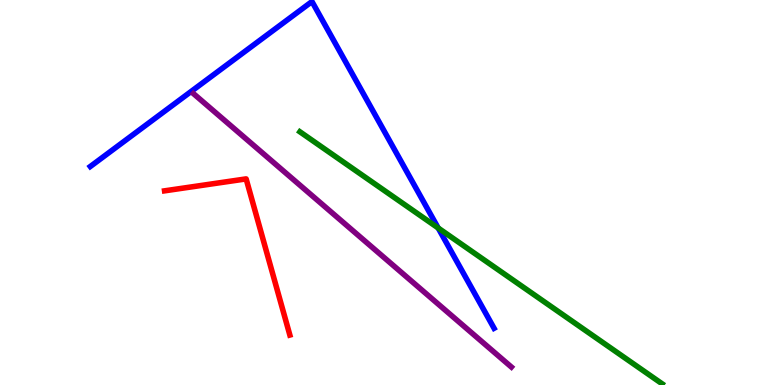[{'lines': ['blue', 'red'], 'intersections': []}, {'lines': ['green', 'red'], 'intersections': []}, {'lines': ['purple', 'red'], 'intersections': []}, {'lines': ['blue', 'green'], 'intersections': [{'x': 5.65, 'y': 4.08}]}, {'lines': ['blue', 'purple'], 'intersections': []}, {'lines': ['green', 'purple'], 'intersections': []}]